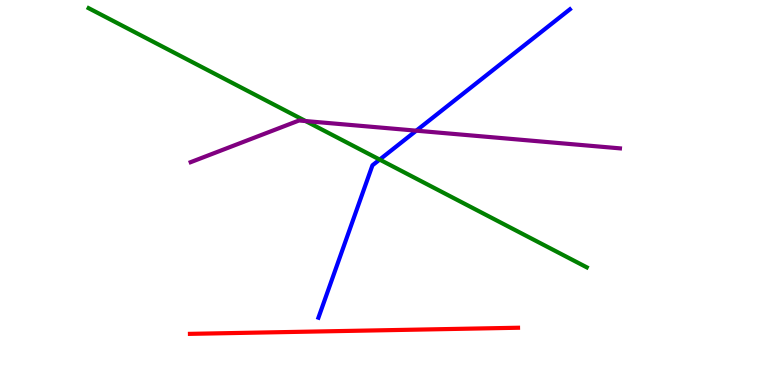[{'lines': ['blue', 'red'], 'intersections': []}, {'lines': ['green', 'red'], 'intersections': []}, {'lines': ['purple', 'red'], 'intersections': []}, {'lines': ['blue', 'green'], 'intersections': [{'x': 4.9, 'y': 5.85}]}, {'lines': ['blue', 'purple'], 'intersections': [{'x': 5.37, 'y': 6.61}]}, {'lines': ['green', 'purple'], 'intersections': [{'x': 3.94, 'y': 6.86}]}]